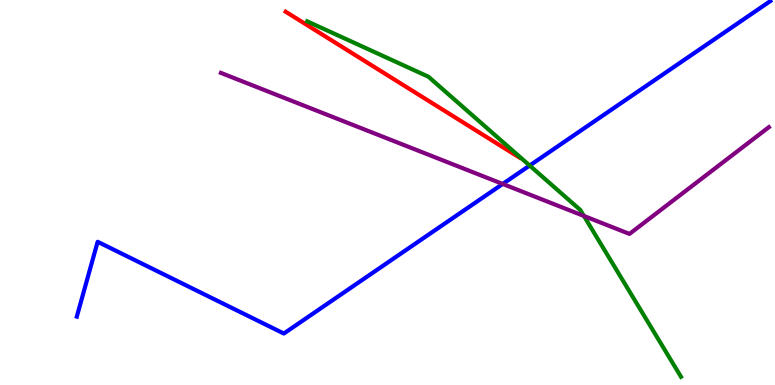[{'lines': ['blue', 'red'], 'intersections': []}, {'lines': ['green', 'red'], 'intersections': []}, {'lines': ['purple', 'red'], 'intersections': []}, {'lines': ['blue', 'green'], 'intersections': [{'x': 6.83, 'y': 5.7}]}, {'lines': ['blue', 'purple'], 'intersections': [{'x': 6.49, 'y': 5.22}]}, {'lines': ['green', 'purple'], 'intersections': [{'x': 7.53, 'y': 4.39}]}]